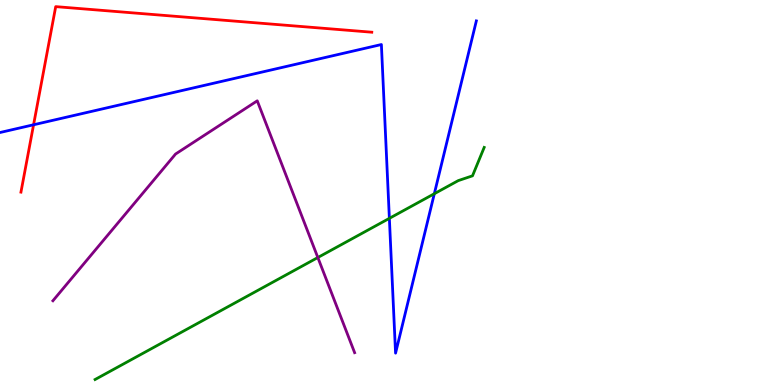[{'lines': ['blue', 'red'], 'intersections': [{'x': 0.433, 'y': 6.76}]}, {'lines': ['green', 'red'], 'intersections': []}, {'lines': ['purple', 'red'], 'intersections': []}, {'lines': ['blue', 'green'], 'intersections': [{'x': 5.02, 'y': 4.33}, {'x': 5.6, 'y': 4.97}]}, {'lines': ['blue', 'purple'], 'intersections': []}, {'lines': ['green', 'purple'], 'intersections': [{'x': 4.1, 'y': 3.31}]}]